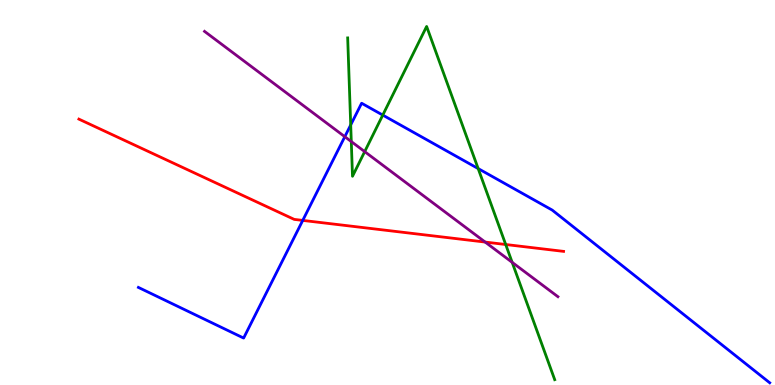[{'lines': ['blue', 'red'], 'intersections': [{'x': 3.91, 'y': 4.28}]}, {'lines': ['green', 'red'], 'intersections': [{'x': 6.53, 'y': 3.65}]}, {'lines': ['purple', 'red'], 'intersections': [{'x': 6.26, 'y': 3.71}]}, {'lines': ['blue', 'green'], 'intersections': [{'x': 4.53, 'y': 6.75}, {'x': 4.94, 'y': 7.01}, {'x': 6.17, 'y': 5.62}]}, {'lines': ['blue', 'purple'], 'intersections': [{'x': 4.45, 'y': 6.45}]}, {'lines': ['green', 'purple'], 'intersections': [{'x': 4.53, 'y': 6.32}, {'x': 4.71, 'y': 6.06}, {'x': 6.61, 'y': 3.19}]}]